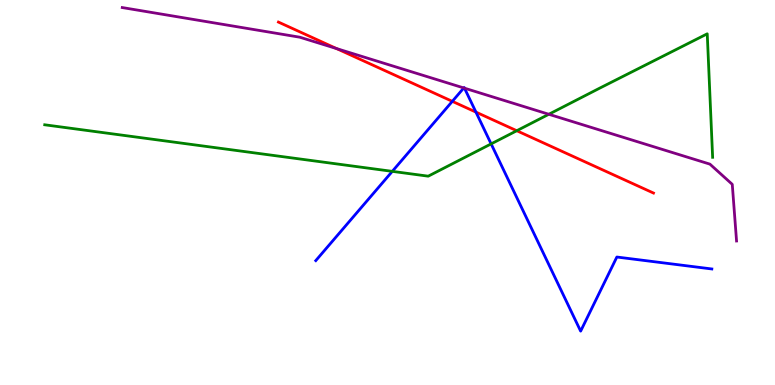[{'lines': ['blue', 'red'], 'intersections': [{'x': 5.84, 'y': 7.37}, {'x': 6.14, 'y': 7.09}]}, {'lines': ['green', 'red'], 'intersections': [{'x': 6.67, 'y': 6.6}]}, {'lines': ['purple', 'red'], 'intersections': [{'x': 4.34, 'y': 8.74}]}, {'lines': ['blue', 'green'], 'intersections': [{'x': 5.06, 'y': 5.55}, {'x': 6.34, 'y': 6.26}]}, {'lines': ['blue', 'purple'], 'intersections': [{'x': 5.98, 'y': 7.72}, {'x': 5.99, 'y': 7.71}]}, {'lines': ['green', 'purple'], 'intersections': [{'x': 7.08, 'y': 7.03}]}]